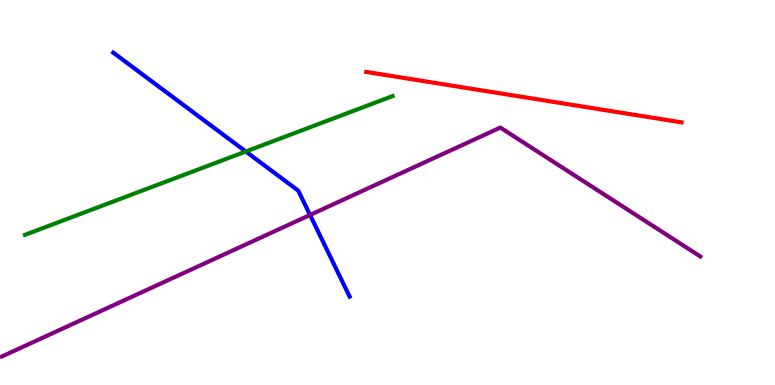[{'lines': ['blue', 'red'], 'intersections': []}, {'lines': ['green', 'red'], 'intersections': []}, {'lines': ['purple', 'red'], 'intersections': []}, {'lines': ['blue', 'green'], 'intersections': [{'x': 3.17, 'y': 6.06}]}, {'lines': ['blue', 'purple'], 'intersections': [{'x': 4.0, 'y': 4.42}]}, {'lines': ['green', 'purple'], 'intersections': []}]